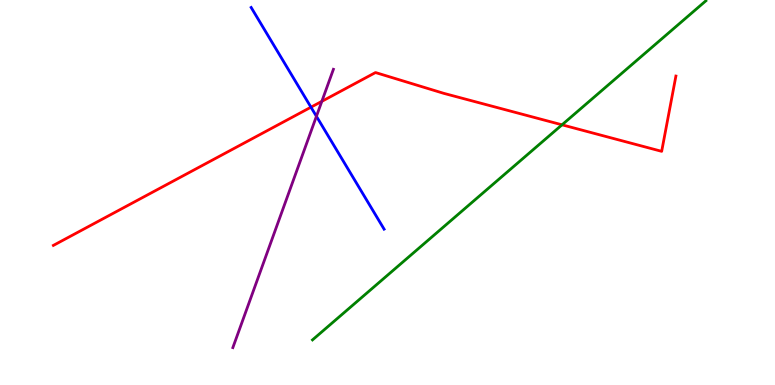[{'lines': ['blue', 'red'], 'intersections': [{'x': 4.01, 'y': 7.22}]}, {'lines': ['green', 'red'], 'intersections': [{'x': 7.25, 'y': 6.76}]}, {'lines': ['purple', 'red'], 'intersections': [{'x': 4.15, 'y': 7.37}]}, {'lines': ['blue', 'green'], 'intersections': []}, {'lines': ['blue', 'purple'], 'intersections': [{'x': 4.08, 'y': 6.98}]}, {'lines': ['green', 'purple'], 'intersections': []}]